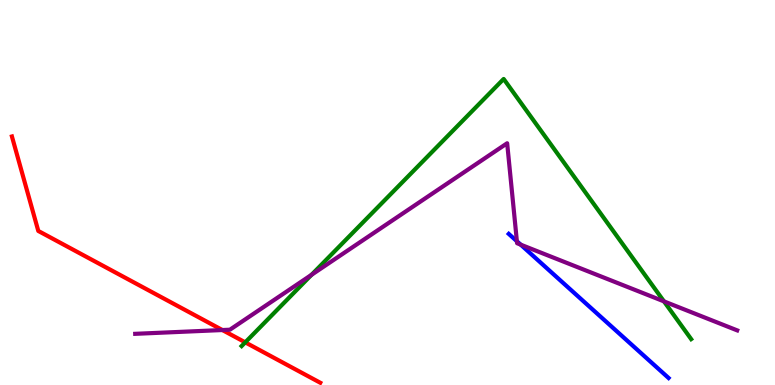[{'lines': ['blue', 'red'], 'intersections': []}, {'lines': ['green', 'red'], 'intersections': [{'x': 3.16, 'y': 1.11}]}, {'lines': ['purple', 'red'], 'intersections': [{'x': 2.87, 'y': 1.43}]}, {'lines': ['blue', 'green'], 'intersections': []}, {'lines': ['blue', 'purple'], 'intersections': [{'x': 6.67, 'y': 3.73}, {'x': 6.72, 'y': 3.65}]}, {'lines': ['green', 'purple'], 'intersections': [{'x': 4.02, 'y': 2.86}, {'x': 8.57, 'y': 2.17}]}]